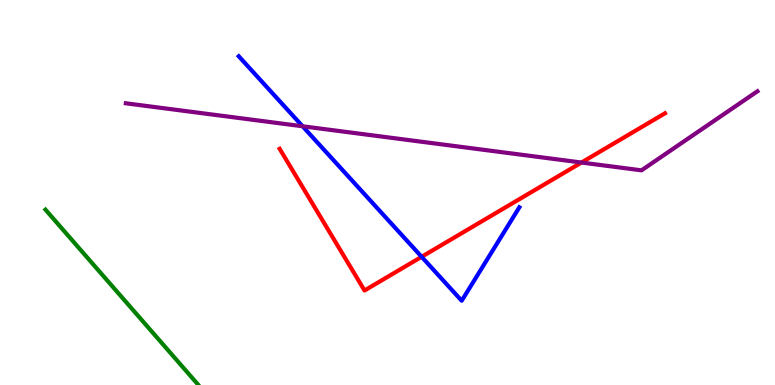[{'lines': ['blue', 'red'], 'intersections': [{'x': 5.44, 'y': 3.33}]}, {'lines': ['green', 'red'], 'intersections': []}, {'lines': ['purple', 'red'], 'intersections': [{'x': 7.5, 'y': 5.78}]}, {'lines': ['blue', 'green'], 'intersections': []}, {'lines': ['blue', 'purple'], 'intersections': [{'x': 3.9, 'y': 6.72}]}, {'lines': ['green', 'purple'], 'intersections': []}]